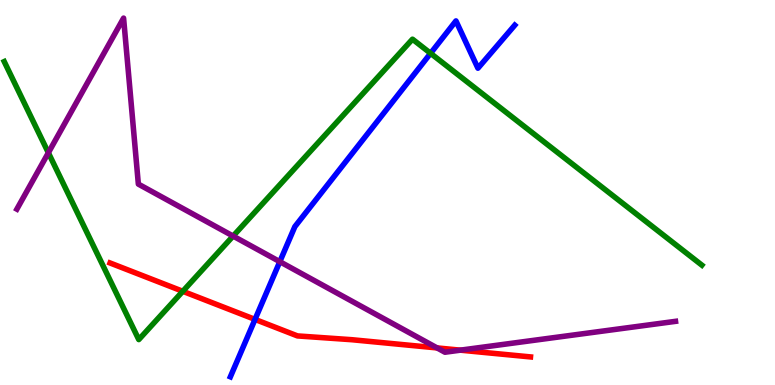[{'lines': ['blue', 'red'], 'intersections': [{'x': 3.29, 'y': 1.7}]}, {'lines': ['green', 'red'], 'intersections': [{'x': 2.36, 'y': 2.43}]}, {'lines': ['purple', 'red'], 'intersections': [{'x': 5.64, 'y': 0.963}, {'x': 5.94, 'y': 0.905}]}, {'lines': ['blue', 'green'], 'intersections': [{'x': 5.56, 'y': 8.62}]}, {'lines': ['blue', 'purple'], 'intersections': [{'x': 3.61, 'y': 3.2}]}, {'lines': ['green', 'purple'], 'intersections': [{'x': 0.624, 'y': 6.03}, {'x': 3.01, 'y': 3.87}]}]